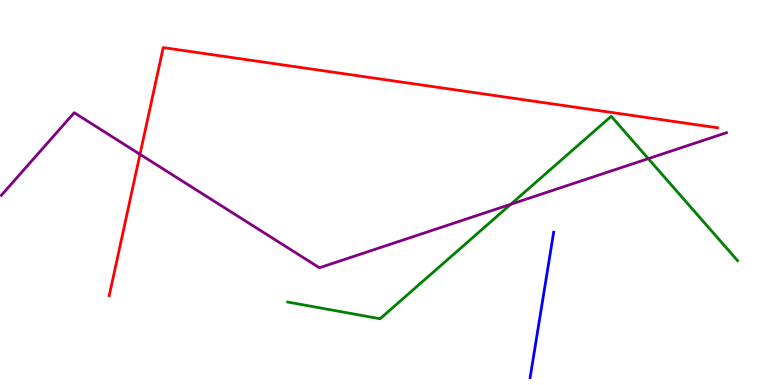[{'lines': ['blue', 'red'], 'intersections': []}, {'lines': ['green', 'red'], 'intersections': []}, {'lines': ['purple', 'red'], 'intersections': [{'x': 1.81, 'y': 5.99}]}, {'lines': ['blue', 'green'], 'intersections': []}, {'lines': ['blue', 'purple'], 'intersections': []}, {'lines': ['green', 'purple'], 'intersections': [{'x': 6.59, 'y': 4.69}, {'x': 8.37, 'y': 5.88}]}]